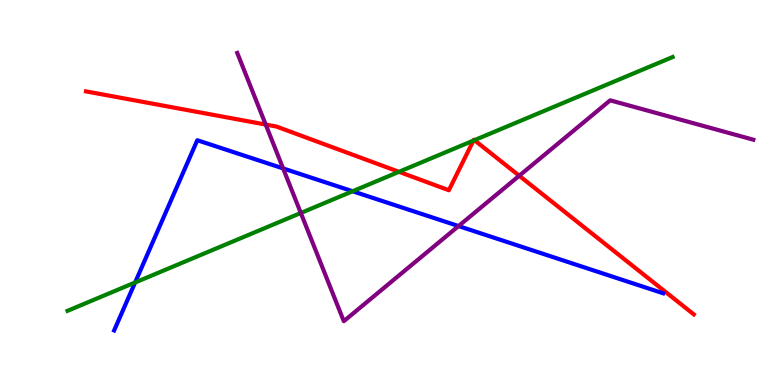[{'lines': ['blue', 'red'], 'intersections': []}, {'lines': ['green', 'red'], 'intersections': [{'x': 5.15, 'y': 5.54}, {'x': 6.11, 'y': 6.35}, {'x': 6.12, 'y': 6.36}]}, {'lines': ['purple', 'red'], 'intersections': [{'x': 3.43, 'y': 6.76}, {'x': 6.7, 'y': 5.44}]}, {'lines': ['blue', 'green'], 'intersections': [{'x': 1.74, 'y': 2.66}, {'x': 4.55, 'y': 5.03}]}, {'lines': ['blue', 'purple'], 'intersections': [{'x': 3.65, 'y': 5.63}, {'x': 5.92, 'y': 4.13}]}, {'lines': ['green', 'purple'], 'intersections': [{'x': 3.88, 'y': 4.47}]}]